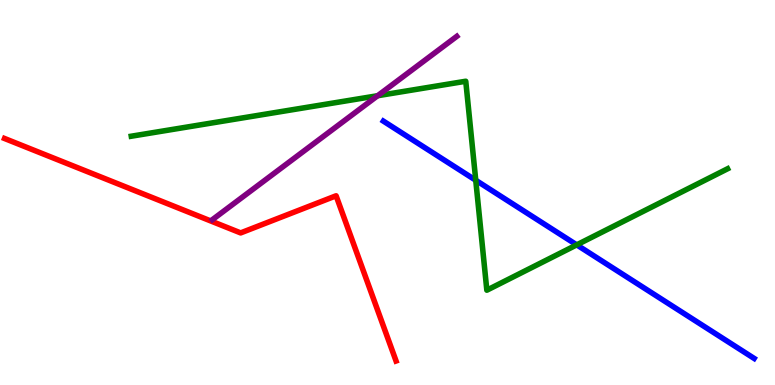[{'lines': ['blue', 'red'], 'intersections': []}, {'lines': ['green', 'red'], 'intersections': []}, {'lines': ['purple', 'red'], 'intersections': []}, {'lines': ['blue', 'green'], 'intersections': [{'x': 6.14, 'y': 5.32}, {'x': 7.44, 'y': 3.64}]}, {'lines': ['blue', 'purple'], 'intersections': []}, {'lines': ['green', 'purple'], 'intersections': [{'x': 4.87, 'y': 7.51}]}]